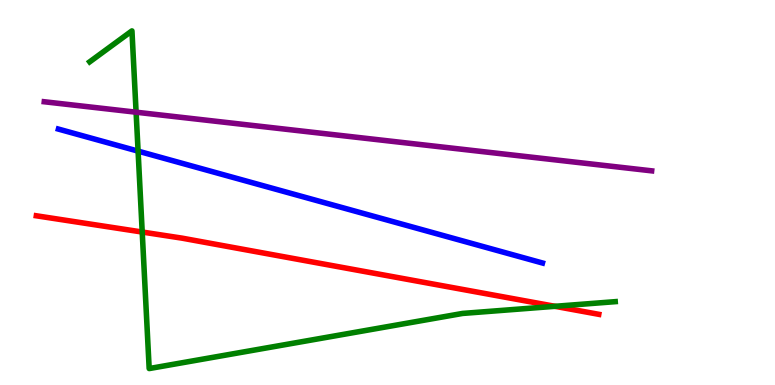[{'lines': ['blue', 'red'], 'intersections': []}, {'lines': ['green', 'red'], 'intersections': [{'x': 1.84, 'y': 3.97}, {'x': 7.16, 'y': 2.04}]}, {'lines': ['purple', 'red'], 'intersections': []}, {'lines': ['blue', 'green'], 'intersections': [{'x': 1.78, 'y': 6.07}]}, {'lines': ['blue', 'purple'], 'intersections': []}, {'lines': ['green', 'purple'], 'intersections': [{'x': 1.76, 'y': 7.09}]}]